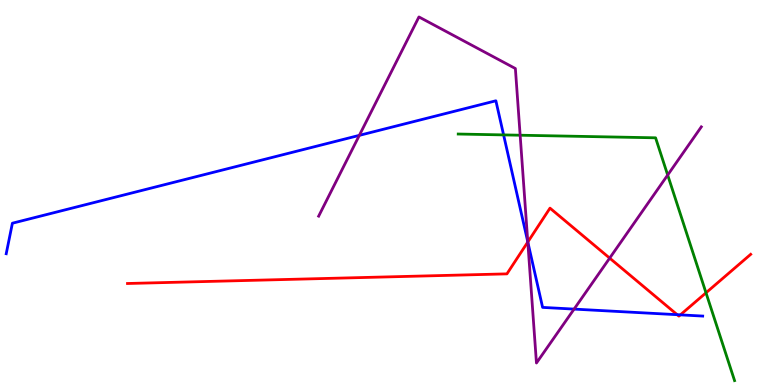[{'lines': ['blue', 'red'], 'intersections': [{'x': 6.81, 'y': 3.71}, {'x': 8.74, 'y': 1.83}, {'x': 8.78, 'y': 1.82}]}, {'lines': ['green', 'red'], 'intersections': [{'x': 9.11, 'y': 2.39}]}, {'lines': ['purple', 'red'], 'intersections': [{'x': 6.81, 'y': 3.71}, {'x': 7.87, 'y': 3.3}]}, {'lines': ['blue', 'green'], 'intersections': [{'x': 6.5, 'y': 6.5}]}, {'lines': ['blue', 'purple'], 'intersections': [{'x': 4.64, 'y': 6.48}, {'x': 6.81, 'y': 3.72}, {'x': 7.41, 'y': 1.97}]}, {'lines': ['green', 'purple'], 'intersections': [{'x': 6.71, 'y': 6.49}, {'x': 8.62, 'y': 5.45}]}]